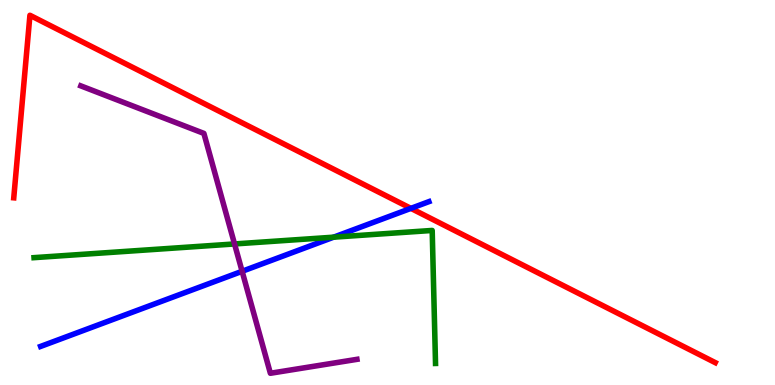[{'lines': ['blue', 'red'], 'intersections': [{'x': 5.3, 'y': 4.59}]}, {'lines': ['green', 'red'], 'intersections': []}, {'lines': ['purple', 'red'], 'intersections': []}, {'lines': ['blue', 'green'], 'intersections': [{'x': 4.3, 'y': 3.84}]}, {'lines': ['blue', 'purple'], 'intersections': [{'x': 3.12, 'y': 2.95}]}, {'lines': ['green', 'purple'], 'intersections': [{'x': 3.03, 'y': 3.66}]}]